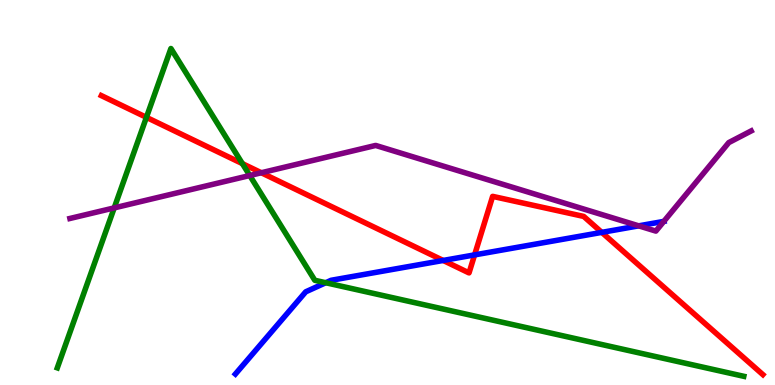[{'lines': ['blue', 'red'], 'intersections': [{'x': 5.72, 'y': 3.24}, {'x': 6.12, 'y': 3.38}, {'x': 7.76, 'y': 3.96}]}, {'lines': ['green', 'red'], 'intersections': [{'x': 1.89, 'y': 6.95}, {'x': 3.13, 'y': 5.75}]}, {'lines': ['purple', 'red'], 'intersections': [{'x': 3.37, 'y': 5.51}]}, {'lines': ['blue', 'green'], 'intersections': [{'x': 4.2, 'y': 2.66}]}, {'lines': ['blue', 'purple'], 'intersections': [{'x': 8.24, 'y': 4.13}, {'x': 8.57, 'y': 4.25}]}, {'lines': ['green', 'purple'], 'intersections': [{'x': 1.47, 'y': 4.6}, {'x': 3.22, 'y': 5.44}]}]